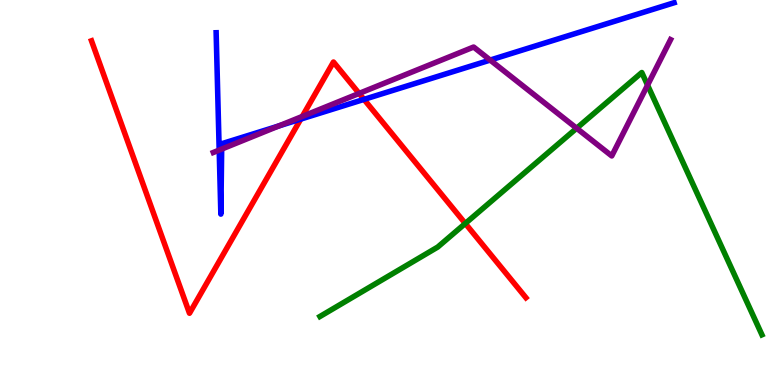[{'lines': ['blue', 'red'], 'intersections': [{'x': 3.88, 'y': 6.91}, {'x': 4.7, 'y': 7.42}]}, {'lines': ['green', 'red'], 'intersections': [{'x': 6.0, 'y': 4.2}]}, {'lines': ['purple', 'red'], 'intersections': [{'x': 3.9, 'y': 6.98}, {'x': 4.63, 'y': 7.57}]}, {'lines': ['blue', 'green'], 'intersections': []}, {'lines': ['blue', 'purple'], 'intersections': [{'x': 2.83, 'y': 6.1}, {'x': 2.86, 'y': 6.13}, {'x': 3.6, 'y': 6.73}, {'x': 6.32, 'y': 8.44}]}, {'lines': ['green', 'purple'], 'intersections': [{'x': 7.44, 'y': 6.67}, {'x': 8.36, 'y': 7.79}]}]